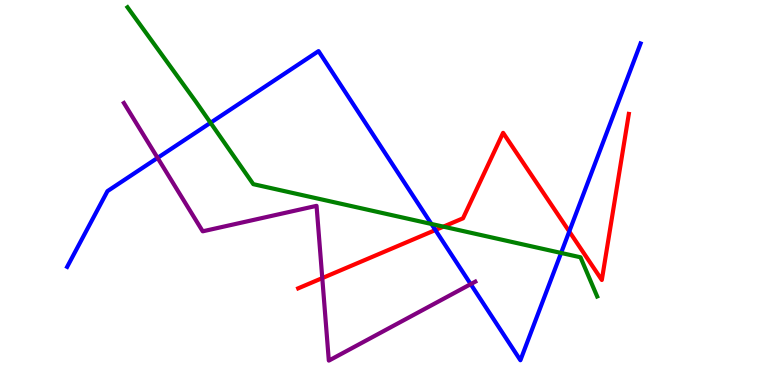[{'lines': ['blue', 'red'], 'intersections': [{'x': 5.62, 'y': 4.02}, {'x': 7.35, 'y': 3.99}]}, {'lines': ['green', 'red'], 'intersections': [{'x': 5.72, 'y': 4.11}]}, {'lines': ['purple', 'red'], 'intersections': [{'x': 4.16, 'y': 2.78}]}, {'lines': ['blue', 'green'], 'intersections': [{'x': 2.72, 'y': 6.81}, {'x': 5.57, 'y': 4.18}, {'x': 7.24, 'y': 3.43}]}, {'lines': ['blue', 'purple'], 'intersections': [{'x': 2.03, 'y': 5.9}, {'x': 6.07, 'y': 2.62}]}, {'lines': ['green', 'purple'], 'intersections': []}]